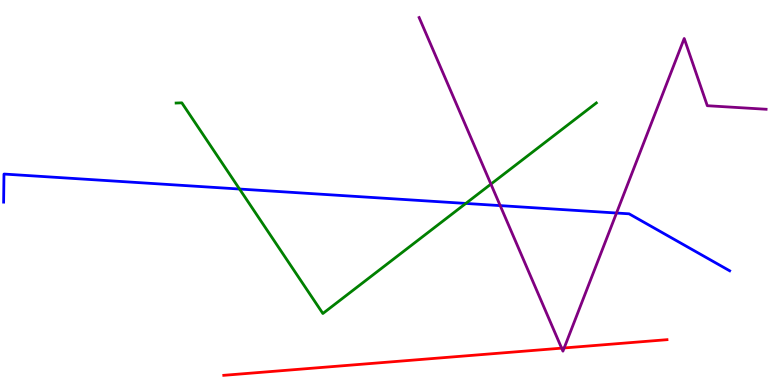[{'lines': ['blue', 'red'], 'intersections': []}, {'lines': ['green', 'red'], 'intersections': []}, {'lines': ['purple', 'red'], 'intersections': [{'x': 7.25, 'y': 0.957}, {'x': 7.28, 'y': 0.962}]}, {'lines': ['blue', 'green'], 'intersections': [{'x': 3.09, 'y': 5.09}, {'x': 6.01, 'y': 4.72}]}, {'lines': ['blue', 'purple'], 'intersections': [{'x': 6.45, 'y': 4.66}, {'x': 7.96, 'y': 4.47}]}, {'lines': ['green', 'purple'], 'intersections': [{'x': 6.33, 'y': 5.22}]}]